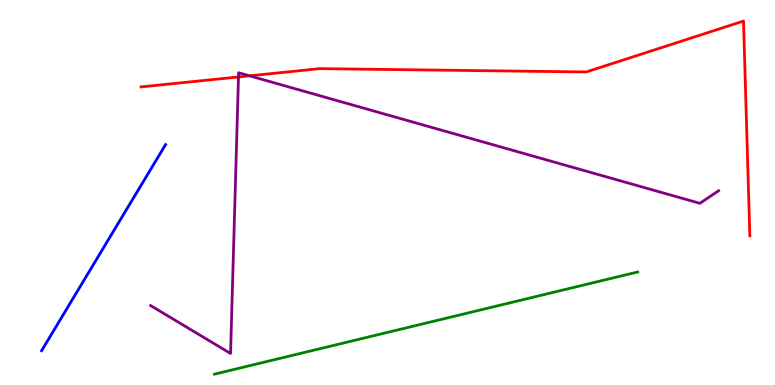[{'lines': ['blue', 'red'], 'intersections': []}, {'lines': ['green', 'red'], 'intersections': []}, {'lines': ['purple', 'red'], 'intersections': [{'x': 3.08, 'y': 8.0}, {'x': 3.22, 'y': 8.03}]}, {'lines': ['blue', 'green'], 'intersections': []}, {'lines': ['blue', 'purple'], 'intersections': []}, {'lines': ['green', 'purple'], 'intersections': []}]